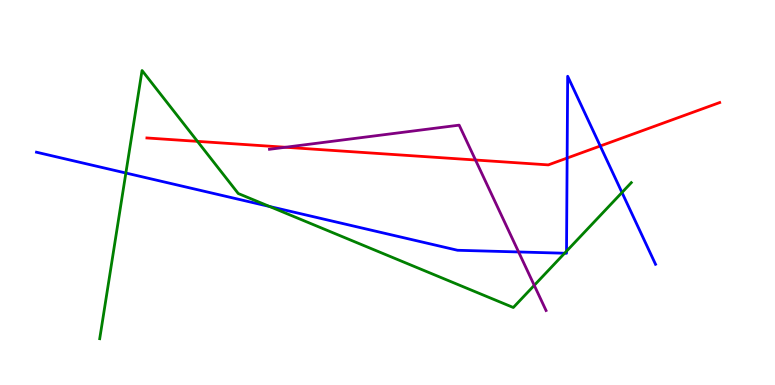[{'lines': ['blue', 'red'], 'intersections': [{'x': 7.32, 'y': 5.89}, {'x': 7.75, 'y': 6.21}]}, {'lines': ['green', 'red'], 'intersections': [{'x': 2.55, 'y': 6.33}]}, {'lines': ['purple', 'red'], 'intersections': [{'x': 3.68, 'y': 6.18}, {'x': 6.14, 'y': 5.84}]}, {'lines': ['blue', 'green'], 'intersections': [{'x': 1.62, 'y': 5.51}, {'x': 3.48, 'y': 4.64}, {'x': 7.29, 'y': 3.42}, {'x': 7.31, 'y': 3.48}, {'x': 8.03, 'y': 5.0}]}, {'lines': ['blue', 'purple'], 'intersections': [{'x': 6.69, 'y': 3.46}]}, {'lines': ['green', 'purple'], 'intersections': [{'x': 6.89, 'y': 2.59}]}]